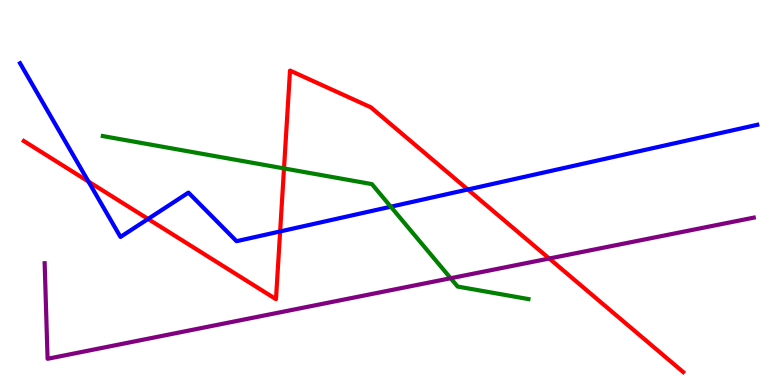[{'lines': ['blue', 'red'], 'intersections': [{'x': 1.14, 'y': 5.28}, {'x': 1.91, 'y': 4.31}, {'x': 3.61, 'y': 3.99}, {'x': 6.04, 'y': 5.08}]}, {'lines': ['green', 'red'], 'intersections': [{'x': 3.66, 'y': 5.63}]}, {'lines': ['purple', 'red'], 'intersections': [{'x': 7.09, 'y': 3.29}]}, {'lines': ['blue', 'green'], 'intersections': [{'x': 5.04, 'y': 4.63}]}, {'lines': ['blue', 'purple'], 'intersections': []}, {'lines': ['green', 'purple'], 'intersections': [{'x': 5.81, 'y': 2.77}]}]